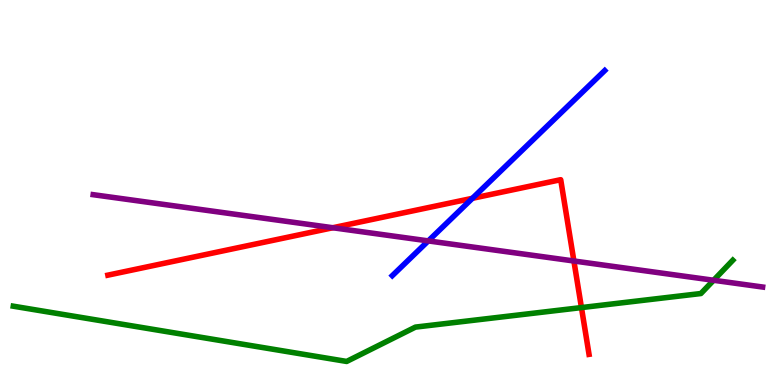[{'lines': ['blue', 'red'], 'intersections': [{'x': 6.1, 'y': 4.85}]}, {'lines': ['green', 'red'], 'intersections': [{'x': 7.5, 'y': 2.01}]}, {'lines': ['purple', 'red'], 'intersections': [{'x': 4.29, 'y': 4.08}, {'x': 7.41, 'y': 3.22}]}, {'lines': ['blue', 'green'], 'intersections': []}, {'lines': ['blue', 'purple'], 'intersections': [{'x': 5.53, 'y': 3.74}]}, {'lines': ['green', 'purple'], 'intersections': [{'x': 9.21, 'y': 2.72}]}]